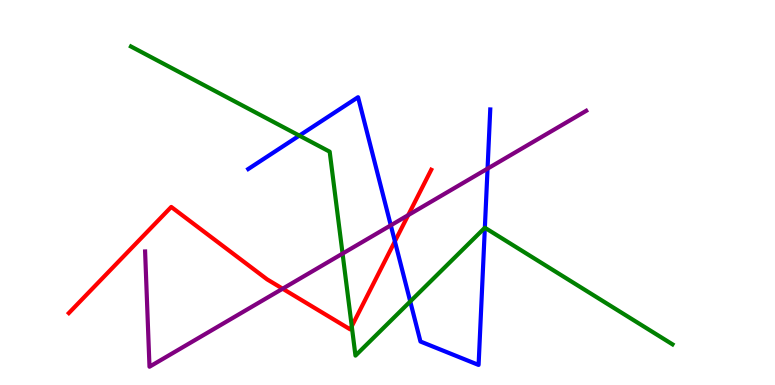[{'lines': ['blue', 'red'], 'intersections': [{'x': 5.1, 'y': 3.73}]}, {'lines': ['green', 'red'], 'intersections': [{'x': 4.54, 'y': 1.52}]}, {'lines': ['purple', 'red'], 'intersections': [{'x': 3.65, 'y': 2.5}, {'x': 5.27, 'y': 4.41}]}, {'lines': ['blue', 'green'], 'intersections': [{'x': 3.86, 'y': 6.48}, {'x': 5.29, 'y': 2.17}, {'x': 6.26, 'y': 4.08}]}, {'lines': ['blue', 'purple'], 'intersections': [{'x': 5.04, 'y': 4.15}, {'x': 6.29, 'y': 5.62}]}, {'lines': ['green', 'purple'], 'intersections': [{'x': 4.42, 'y': 3.41}]}]